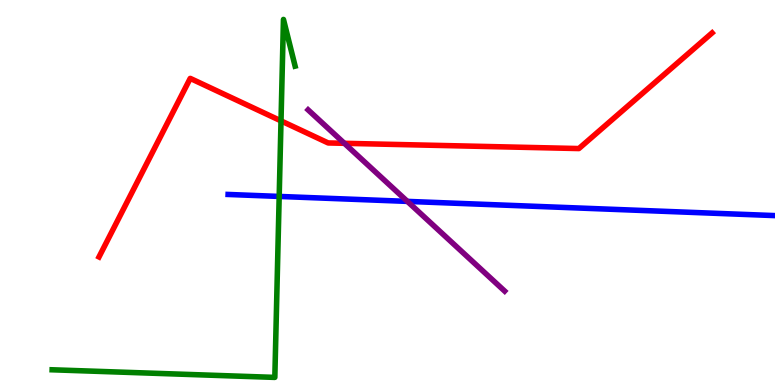[{'lines': ['blue', 'red'], 'intersections': []}, {'lines': ['green', 'red'], 'intersections': [{'x': 3.63, 'y': 6.86}]}, {'lines': ['purple', 'red'], 'intersections': [{'x': 4.44, 'y': 6.28}]}, {'lines': ['blue', 'green'], 'intersections': [{'x': 3.6, 'y': 4.9}]}, {'lines': ['blue', 'purple'], 'intersections': [{'x': 5.26, 'y': 4.77}]}, {'lines': ['green', 'purple'], 'intersections': []}]